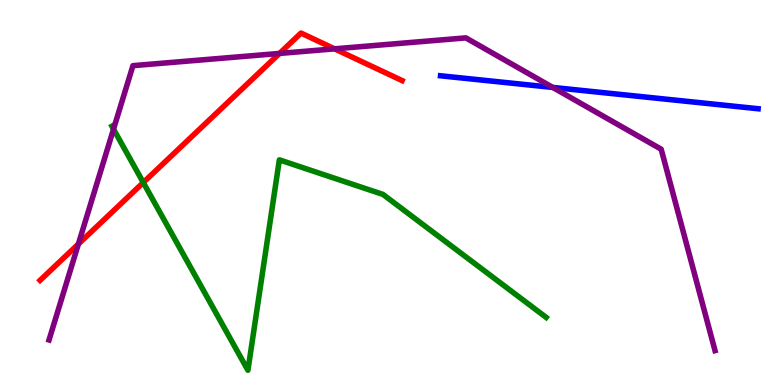[{'lines': ['blue', 'red'], 'intersections': []}, {'lines': ['green', 'red'], 'intersections': [{'x': 1.85, 'y': 5.26}]}, {'lines': ['purple', 'red'], 'intersections': [{'x': 1.01, 'y': 3.66}, {'x': 3.61, 'y': 8.61}, {'x': 4.32, 'y': 8.73}]}, {'lines': ['blue', 'green'], 'intersections': []}, {'lines': ['blue', 'purple'], 'intersections': [{'x': 7.13, 'y': 7.73}]}, {'lines': ['green', 'purple'], 'intersections': [{'x': 1.46, 'y': 6.65}]}]